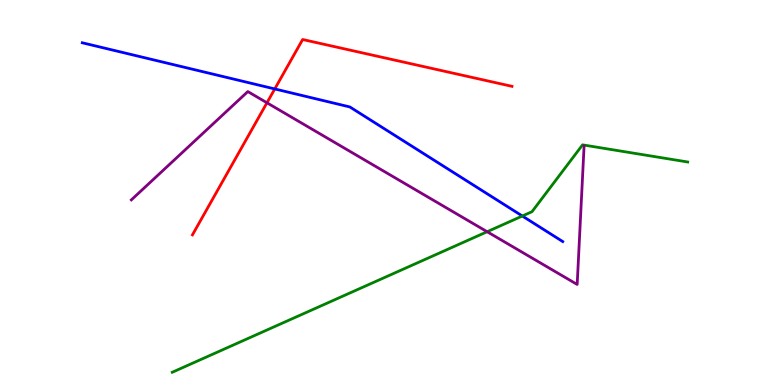[{'lines': ['blue', 'red'], 'intersections': [{'x': 3.55, 'y': 7.69}]}, {'lines': ['green', 'red'], 'intersections': []}, {'lines': ['purple', 'red'], 'intersections': [{'x': 3.44, 'y': 7.33}]}, {'lines': ['blue', 'green'], 'intersections': [{'x': 6.74, 'y': 4.39}]}, {'lines': ['blue', 'purple'], 'intersections': []}, {'lines': ['green', 'purple'], 'intersections': [{'x': 6.29, 'y': 3.98}]}]